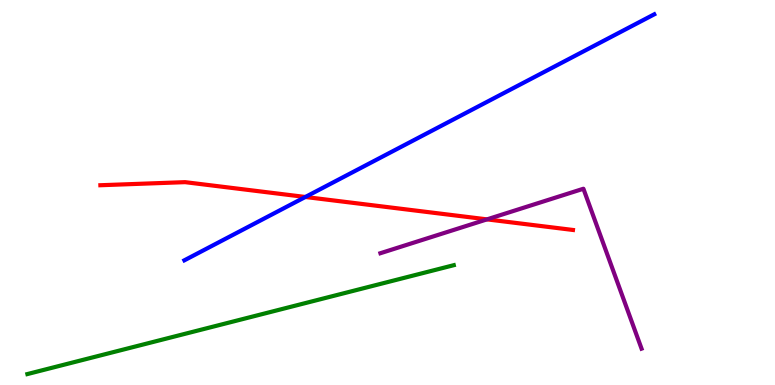[{'lines': ['blue', 'red'], 'intersections': [{'x': 3.94, 'y': 4.88}]}, {'lines': ['green', 'red'], 'intersections': []}, {'lines': ['purple', 'red'], 'intersections': [{'x': 6.28, 'y': 4.3}]}, {'lines': ['blue', 'green'], 'intersections': []}, {'lines': ['blue', 'purple'], 'intersections': []}, {'lines': ['green', 'purple'], 'intersections': []}]